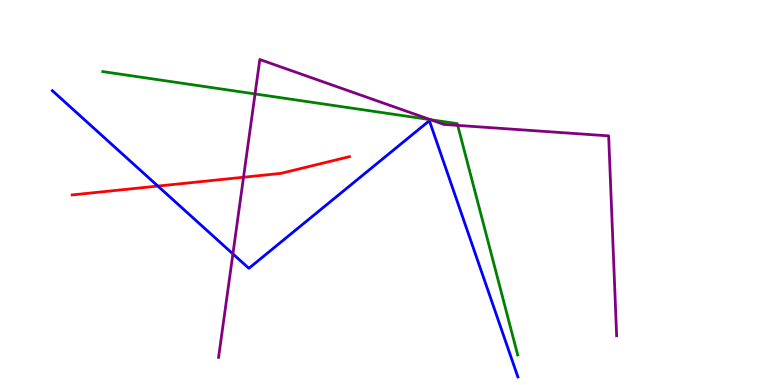[{'lines': ['blue', 'red'], 'intersections': [{'x': 2.04, 'y': 5.17}]}, {'lines': ['green', 'red'], 'intersections': []}, {'lines': ['purple', 'red'], 'intersections': [{'x': 3.14, 'y': 5.4}]}, {'lines': ['blue', 'green'], 'intersections': []}, {'lines': ['blue', 'purple'], 'intersections': [{'x': 3.01, 'y': 3.41}]}, {'lines': ['green', 'purple'], 'intersections': [{'x': 3.29, 'y': 7.56}, {'x': 5.56, 'y': 6.89}, {'x': 5.91, 'y': 6.74}]}]